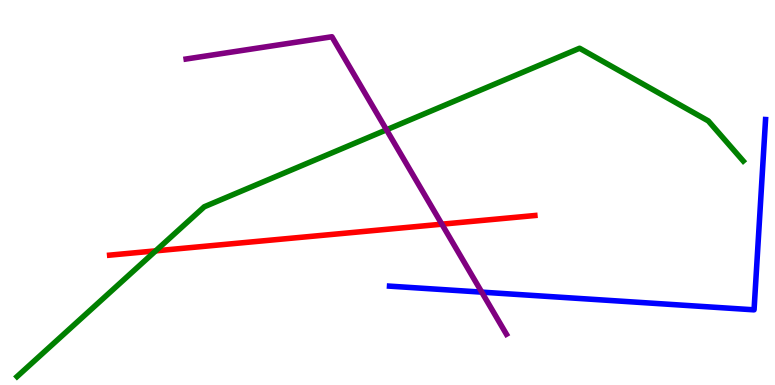[{'lines': ['blue', 'red'], 'intersections': []}, {'lines': ['green', 'red'], 'intersections': [{'x': 2.01, 'y': 3.48}]}, {'lines': ['purple', 'red'], 'intersections': [{'x': 5.7, 'y': 4.18}]}, {'lines': ['blue', 'green'], 'intersections': []}, {'lines': ['blue', 'purple'], 'intersections': [{'x': 6.22, 'y': 2.41}]}, {'lines': ['green', 'purple'], 'intersections': [{'x': 4.99, 'y': 6.63}]}]